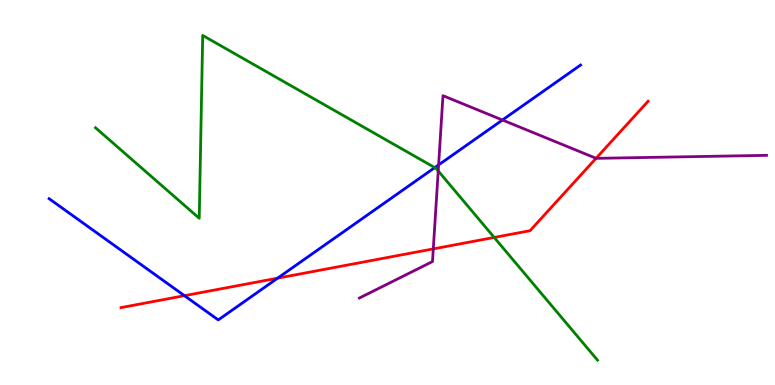[{'lines': ['blue', 'red'], 'intersections': [{'x': 2.38, 'y': 2.32}, {'x': 3.58, 'y': 2.77}]}, {'lines': ['green', 'red'], 'intersections': [{'x': 6.38, 'y': 3.83}]}, {'lines': ['purple', 'red'], 'intersections': [{'x': 5.59, 'y': 3.54}, {'x': 7.69, 'y': 5.89}]}, {'lines': ['blue', 'green'], 'intersections': [{'x': 5.61, 'y': 5.65}]}, {'lines': ['blue', 'purple'], 'intersections': [{'x': 5.66, 'y': 5.72}, {'x': 6.48, 'y': 6.88}]}, {'lines': ['green', 'purple'], 'intersections': [{'x': 5.65, 'y': 5.56}]}]